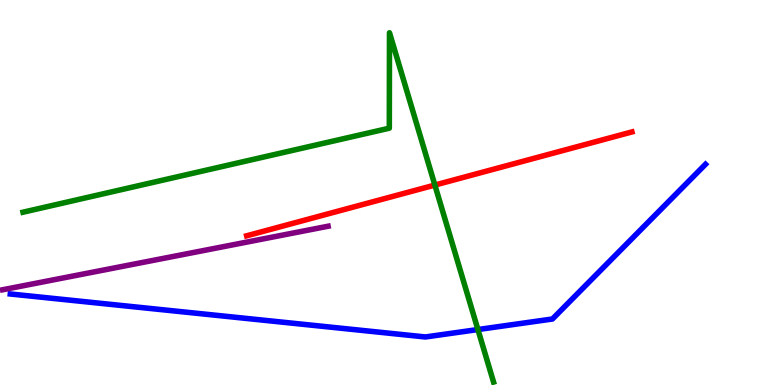[{'lines': ['blue', 'red'], 'intersections': []}, {'lines': ['green', 'red'], 'intersections': [{'x': 5.61, 'y': 5.19}]}, {'lines': ['purple', 'red'], 'intersections': []}, {'lines': ['blue', 'green'], 'intersections': [{'x': 6.17, 'y': 1.44}]}, {'lines': ['blue', 'purple'], 'intersections': []}, {'lines': ['green', 'purple'], 'intersections': []}]